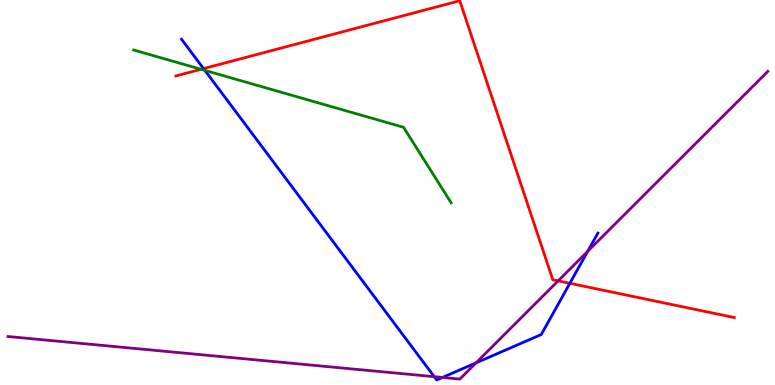[{'lines': ['blue', 'red'], 'intersections': [{'x': 2.63, 'y': 8.22}, {'x': 7.35, 'y': 2.64}]}, {'lines': ['green', 'red'], 'intersections': [{'x': 2.59, 'y': 8.2}]}, {'lines': ['purple', 'red'], 'intersections': [{'x': 7.2, 'y': 2.7}]}, {'lines': ['blue', 'green'], 'intersections': [{'x': 2.64, 'y': 8.17}]}, {'lines': ['blue', 'purple'], 'intersections': [{'x': 5.6, 'y': 0.216}, {'x': 5.71, 'y': 0.196}, {'x': 6.14, 'y': 0.575}, {'x': 7.58, 'y': 3.47}]}, {'lines': ['green', 'purple'], 'intersections': []}]